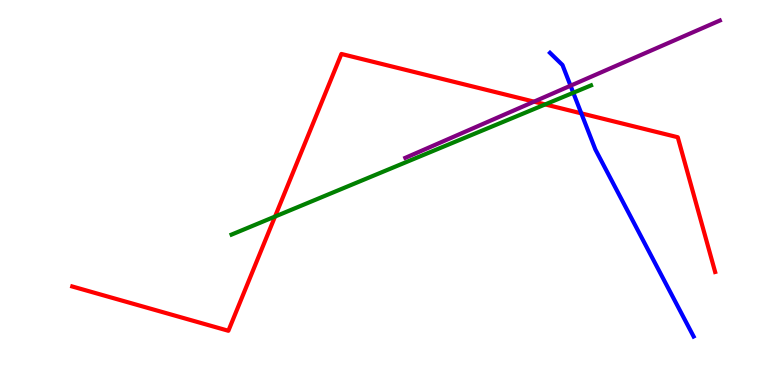[{'lines': ['blue', 'red'], 'intersections': [{'x': 7.5, 'y': 7.06}]}, {'lines': ['green', 'red'], 'intersections': [{'x': 3.55, 'y': 4.38}, {'x': 7.03, 'y': 7.29}]}, {'lines': ['purple', 'red'], 'intersections': [{'x': 6.89, 'y': 7.36}]}, {'lines': ['blue', 'green'], 'intersections': [{'x': 7.4, 'y': 7.59}]}, {'lines': ['blue', 'purple'], 'intersections': [{'x': 7.36, 'y': 7.77}]}, {'lines': ['green', 'purple'], 'intersections': []}]